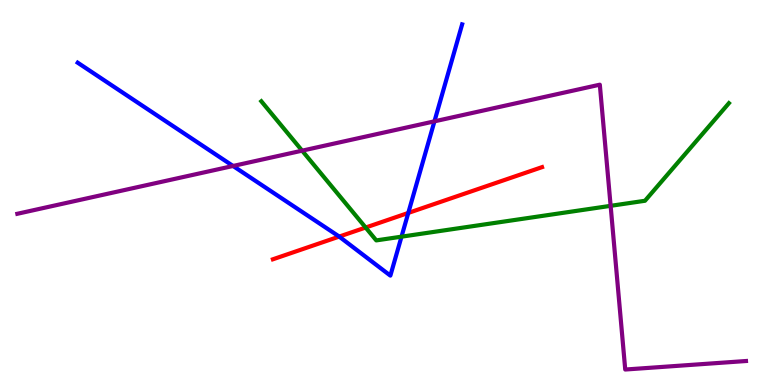[{'lines': ['blue', 'red'], 'intersections': [{'x': 4.38, 'y': 3.85}, {'x': 5.27, 'y': 4.47}]}, {'lines': ['green', 'red'], 'intersections': [{'x': 4.72, 'y': 4.09}]}, {'lines': ['purple', 'red'], 'intersections': []}, {'lines': ['blue', 'green'], 'intersections': [{'x': 5.18, 'y': 3.85}]}, {'lines': ['blue', 'purple'], 'intersections': [{'x': 3.01, 'y': 5.69}, {'x': 5.61, 'y': 6.85}]}, {'lines': ['green', 'purple'], 'intersections': [{'x': 3.9, 'y': 6.09}, {'x': 7.88, 'y': 4.65}]}]